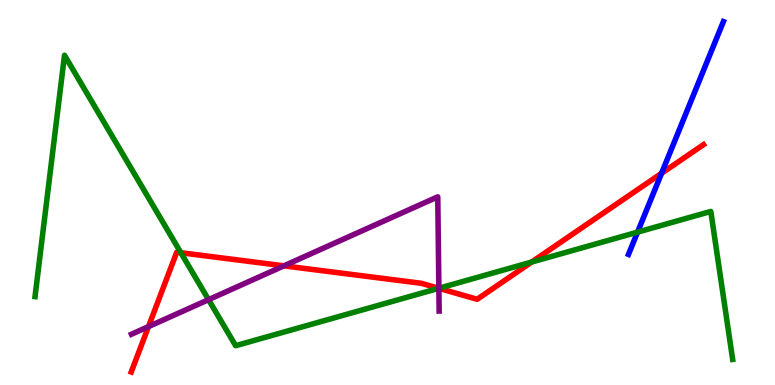[{'lines': ['blue', 'red'], 'intersections': [{'x': 8.54, 'y': 5.5}]}, {'lines': ['green', 'red'], 'intersections': [{'x': 2.33, 'y': 3.44}, {'x': 5.66, 'y': 2.51}, {'x': 6.86, 'y': 3.19}]}, {'lines': ['purple', 'red'], 'intersections': [{'x': 1.92, 'y': 1.52}, {'x': 3.66, 'y': 3.1}, {'x': 5.66, 'y': 2.51}]}, {'lines': ['blue', 'green'], 'intersections': [{'x': 8.23, 'y': 3.97}]}, {'lines': ['blue', 'purple'], 'intersections': []}, {'lines': ['green', 'purple'], 'intersections': [{'x': 2.69, 'y': 2.22}, {'x': 5.66, 'y': 2.51}]}]